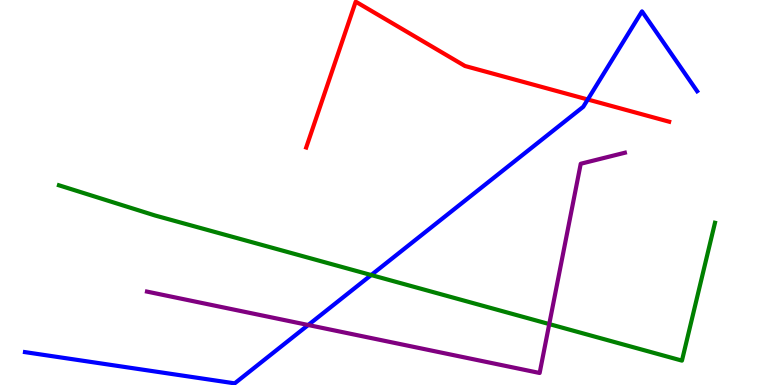[{'lines': ['blue', 'red'], 'intersections': [{'x': 7.58, 'y': 7.42}]}, {'lines': ['green', 'red'], 'intersections': []}, {'lines': ['purple', 'red'], 'intersections': []}, {'lines': ['blue', 'green'], 'intersections': [{'x': 4.79, 'y': 2.86}]}, {'lines': ['blue', 'purple'], 'intersections': [{'x': 3.98, 'y': 1.56}]}, {'lines': ['green', 'purple'], 'intersections': [{'x': 7.09, 'y': 1.58}]}]